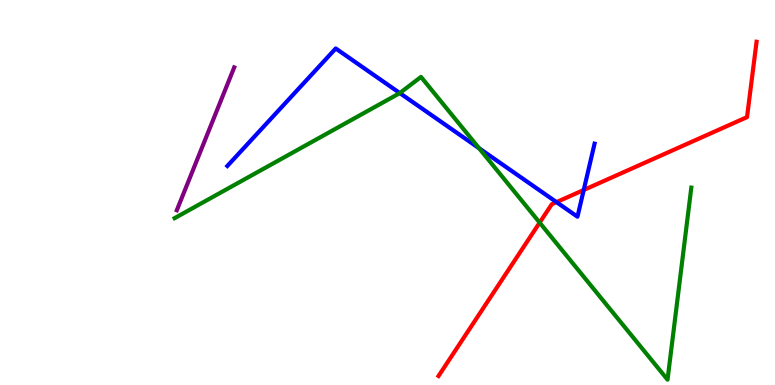[{'lines': ['blue', 'red'], 'intersections': [{'x': 7.18, 'y': 4.75}, {'x': 7.53, 'y': 5.07}]}, {'lines': ['green', 'red'], 'intersections': [{'x': 6.96, 'y': 4.22}]}, {'lines': ['purple', 'red'], 'intersections': []}, {'lines': ['blue', 'green'], 'intersections': [{'x': 5.16, 'y': 7.58}, {'x': 6.18, 'y': 6.15}]}, {'lines': ['blue', 'purple'], 'intersections': []}, {'lines': ['green', 'purple'], 'intersections': []}]